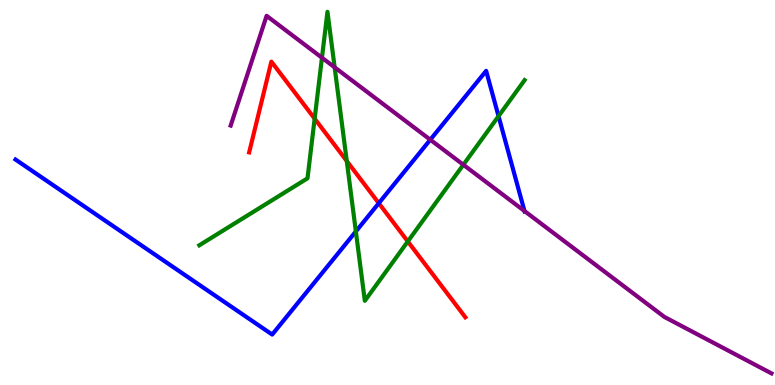[{'lines': ['blue', 'red'], 'intersections': [{'x': 4.89, 'y': 4.72}]}, {'lines': ['green', 'red'], 'intersections': [{'x': 4.06, 'y': 6.92}, {'x': 4.47, 'y': 5.82}, {'x': 5.26, 'y': 3.73}]}, {'lines': ['purple', 'red'], 'intersections': []}, {'lines': ['blue', 'green'], 'intersections': [{'x': 4.59, 'y': 3.99}, {'x': 6.43, 'y': 6.98}]}, {'lines': ['blue', 'purple'], 'intersections': [{'x': 5.55, 'y': 6.37}, {'x': 6.77, 'y': 4.52}]}, {'lines': ['green', 'purple'], 'intersections': [{'x': 4.15, 'y': 8.5}, {'x': 4.32, 'y': 8.25}, {'x': 5.98, 'y': 5.72}]}]